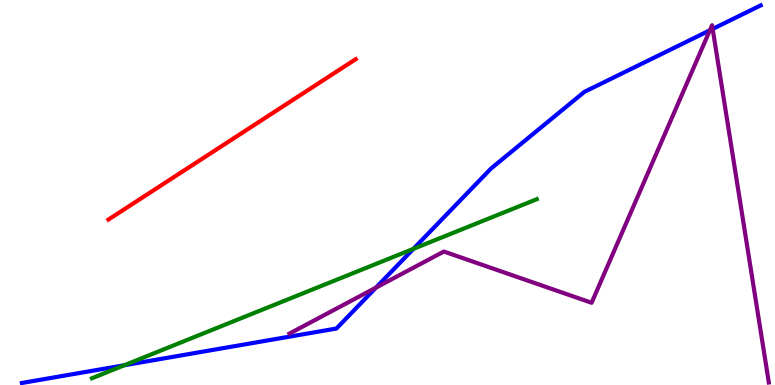[{'lines': ['blue', 'red'], 'intersections': []}, {'lines': ['green', 'red'], 'intersections': []}, {'lines': ['purple', 'red'], 'intersections': []}, {'lines': ['blue', 'green'], 'intersections': [{'x': 1.6, 'y': 0.513}, {'x': 5.33, 'y': 3.54}]}, {'lines': ['blue', 'purple'], 'intersections': [{'x': 4.85, 'y': 2.53}, {'x': 9.16, 'y': 9.21}, {'x': 9.2, 'y': 9.25}]}, {'lines': ['green', 'purple'], 'intersections': []}]